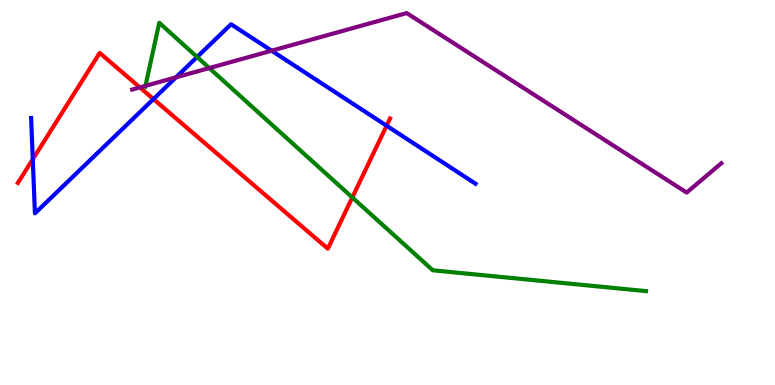[{'lines': ['blue', 'red'], 'intersections': [{'x': 0.423, 'y': 5.86}, {'x': 1.98, 'y': 7.43}, {'x': 4.99, 'y': 6.73}]}, {'lines': ['green', 'red'], 'intersections': [{'x': 4.55, 'y': 4.87}]}, {'lines': ['purple', 'red'], 'intersections': [{'x': 1.8, 'y': 7.73}]}, {'lines': ['blue', 'green'], 'intersections': [{'x': 2.54, 'y': 8.52}]}, {'lines': ['blue', 'purple'], 'intersections': [{'x': 2.27, 'y': 7.99}, {'x': 3.5, 'y': 8.68}]}, {'lines': ['green', 'purple'], 'intersections': [{'x': 1.88, 'y': 7.77}, {'x': 2.7, 'y': 8.23}]}]